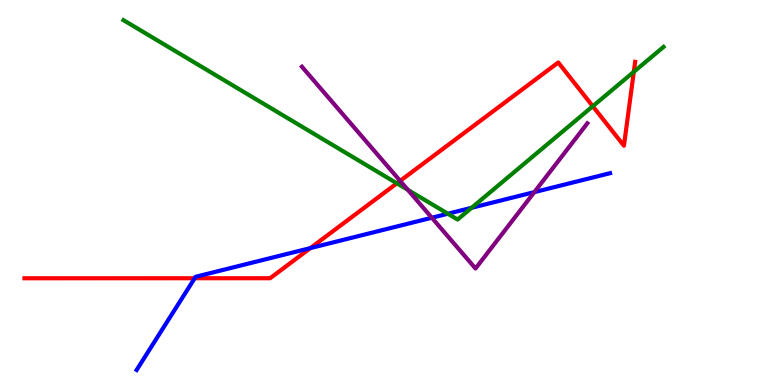[{'lines': ['blue', 'red'], 'intersections': [{'x': 2.51, 'y': 2.77}, {'x': 4.0, 'y': 3.56}]}, {'lines': ['green', 'red'], 'intersections': [{'x': 5.12, 'y': 5.24}, {'x': 7.65, 'y': 7.24}, {'x': 8.18, 'y': 8.13}]}, {'lines': ['purple', 'red'], 'intersections': [{'x': 5.16, 'y': 5.3}]}, {'lines': ['blue', 'green'], 'intersections': [{'x': 5.78, 'y': 4.45}, {'x': 6.09, 'y': 4.6}]}, {'lines': ['blue', 'purple'], 'intersections': [{'x': 5.57, 'y': 4.34}, {'x': 6.89, 'y': 5.01}]}, {'lines': ['green', 'purple'], 'intersections': [{'x': 5.26, 'y': 5.07}]}]